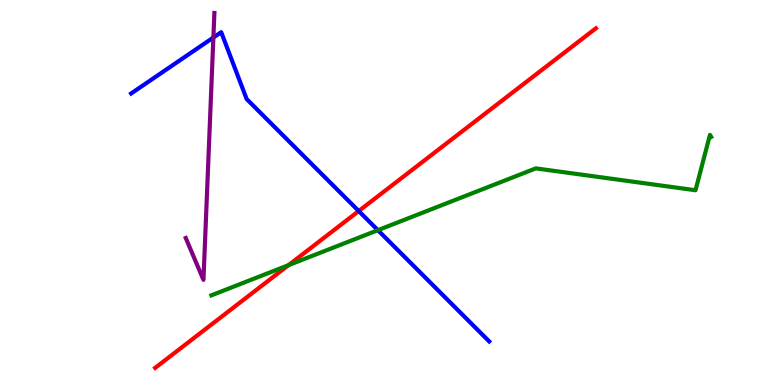[{'lines': ['blue', 'red'], 'intersections': [{'x': 4.63, 'y': 4.52}]}, {'lines': ['green', 'red'], 'intersections': [{'x': 3.72, 'y': 3.11}]}, {'lines': ['purple', 'red'], 'intersections': []}, {'lines': ['blue', 'green'], 'intersections': [{'x': 4.88, 'y': 4.02}]}, {'lines': ['blue', 'purple'], 'intersections': [{'x': 2.75, 'y': 9.03}]}, {'lines': ['green', 'purple'], 'intersections': []}]